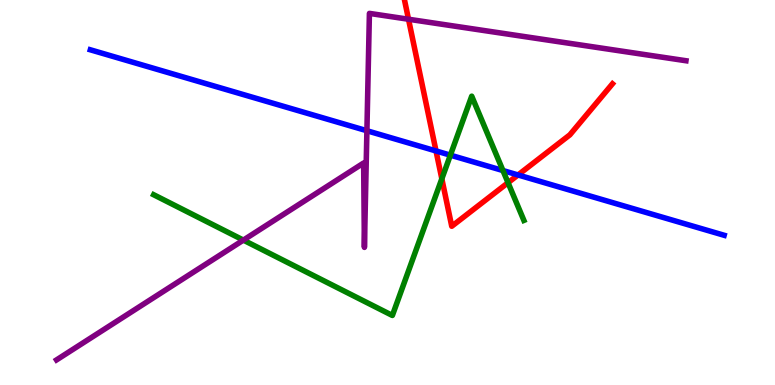[{'lines': ['blue', 'red'], 'intersections': [{'x': 5.63, 'y': 6.08}, {'x': 6.68, 'y': 5.46}]}, {'lines': ['green', 'red'], 'intersections': [{'x': 5.7, 'y': 5.36}, {'x': 6.56, 'y': 5.25}]}, {'lines': ['purple', 'red'], 'intersections': [{'x': 5.27, 'y': 9.5}]}, {'lines': ['blue', 'green'], 'intersections': [{'x': 5.81, 'y': 5.97}, {'x': 6.49, 'y': 5.57}]}, {'lines': ['blue', 'purple'], 'intersections': [{'x': 4.73, 'y': 6.6}]}, {'lines': ['green', 'purple'], 'intersections': [{'x': 3.14, 'y': 3.76}]}]